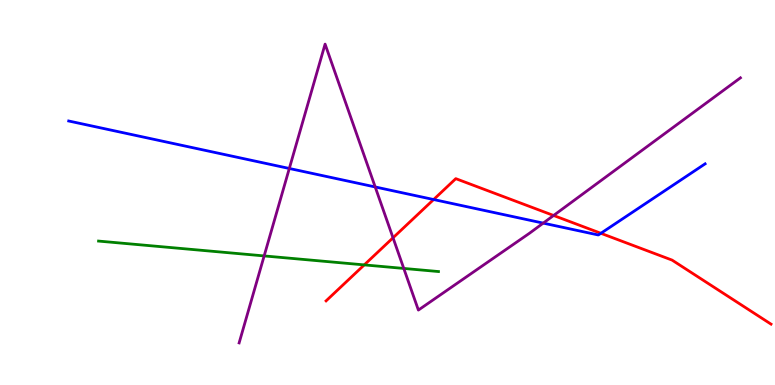[{'lines': ['blue', 'red'], 'intersections': [{'x': 5.6, 'y': 4.82}, {'x': 7.75, 'y': 3.94}]}, {'lines': ['green', 'red'], 'intersections': [{'x': 4.7, 'y': 3.12}]}, {'lines': ['purple', 'red'], 'intersections': [{'x': 5.07, 'y': 3.82}, {'x': 7.14, 'y': 4.4}]}, {'lines': ['blue', 'green'], 'intersections': []}, {'lines': ['blue', 'purple'], 'intersections': [{'x': 3.73, 'y': 5.62}, {'x': 4.84, 'y': 5.14}, {'x': 7.01, 'y': 4.2}]}, {'lines': ['green', 'purple'], 'intersections': [{'x': 3.41, 'y': 3.35}, {'x': 5.21, 'y': 3.03}]}]